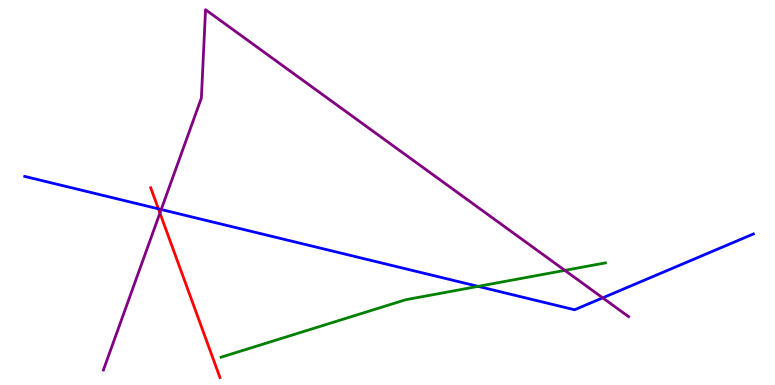[{'lines': ['blue', 'red'], 'intersections': [{'x': 2.04, 'y': 4.58}]}, {'lines': ['green', 'red'], 'intersections': []}, {'lines': ['purple', 'red'], 'intersections': [{'x': 2.06, 'y': 4.47}]}, {'lines': ['blue', 'green'], 'intersections': [{'x': 6.17, 'y': 2.56}]}, {'lines': ['blue', 'purple'], 'intersections': [{'x': 2.08, 'y': 4.56}, {'x': 7.78, 'y': 2.26}]}, {'lines': ['green', 'purple'], 'intersections': [{'x': 7.29, 'y': 2.98}]}]